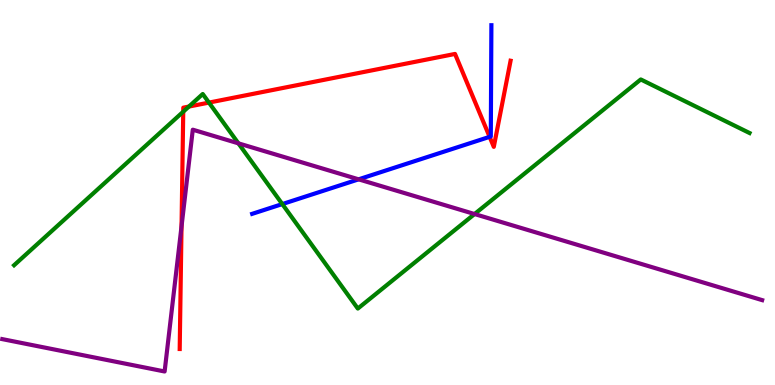[{'lines': ['blue', 'red'], 'intersections': [{'x': 6.32, 'y': 6.45}]}, {'lines': ['green', 'red'], 'intersections': [{'x': 2.36, 'y': 7.1}, {'x': 2.44, 'y': 7.23}, {'x': 2.7, 'y': 7.34}]}, {'lines': ['purple', 'red'], 'intersections': [{'x': 2.34, 'y': 4.12}]}, {'lines': ['blue', 'green'], 'intersections': [{'x': 3.64, 'y': 4.7}]}, {'lines': ['blue', 'purple'], 'intersections': [{'x': 4.63, 'y': 5.34}]}, {'lines': ['green', 'purple'], 'intersections': [{'x': 3.08, 'y': 6.28}, {'x': 6.12, 'y': 4.44}]}]